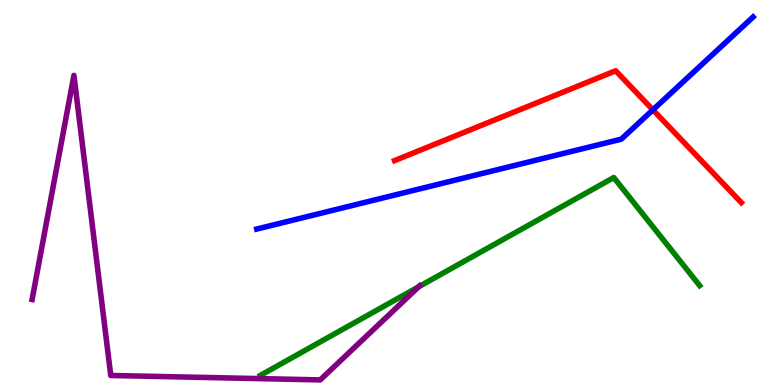[{'lines': ['blue', 'red'], 'intersections': [{'x': 8.42, 'y': 7.15}]}, {'lines': ['green', 'red'], 'intersections': []}, {'lines': ['purple', 'red'], 'intersections': []}, {'lines': ['blue', 'green'], 'intersections': []}, {'lines': ['blue', 'purple'], 'intersections': []}, {'lines': ['green', 'purple'], 'intersections': [{'x': 5.4, 'y': 2.55}]}]